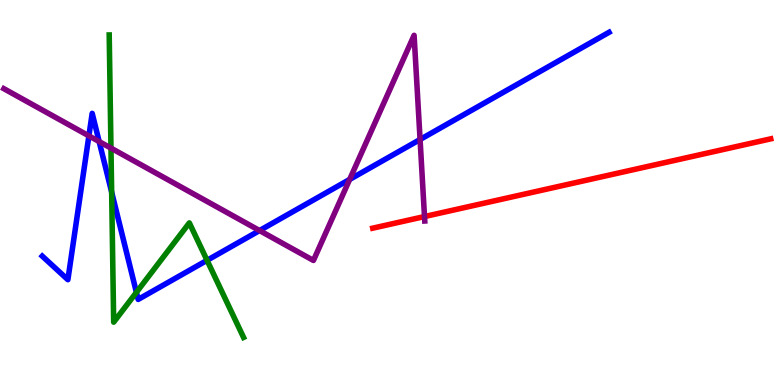[{'lines': ['blue', 'red'], 'intersections': []}, {'lines': ['green', 'red'], 'intersections': []}, {'lines': ['purple', 'red'], 'intersections': [{'x': 5.48, 'y': 4.38}]}, {'lines': ['blue', 'green'], 'intersections': [{'x': 1.44, 'y': 5.01}, {'x': 1.76, 'y': 2.41}, {'x': 2.67, 'y': 3.24}]}, {'lines': ['blue', 'purple'], 'intersections': [{'x': 1.15, 'y': 6.47}, {'x': 1.28, 'y': 6.32}, {'x': 3.35, 'y': 4.01}, {'x': 4.51, 'y': 5.34}, {'x': 5.42, 'y': 6.38}]}, {'lines': ['green', 'purple'], 'intersections': [{'x': 1.43, 'y': 6.15}]}]